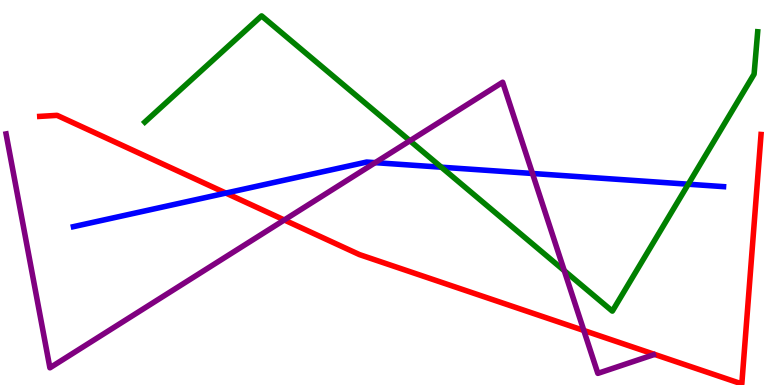[{'lines': ['blue', 'red'], 'intersections': [{'x': 2.91, 'y': 4.98}]}, {'lines': ['green', 'red'], 'intersections': []}, {'lines': ['purple', 'red'], 'intersections': [{'x': 3.67, 'y': 4.29}, {'x': 7.53, 'y': 1.42}]}, {'lines': ['blue', 'green'], 'intersections': [{'x': 5.69, 'y': 5.66}, {'x': 8.88, 'y': 5.22}]}, {'lines': ['blue', 'purple'], 'intersections': [{'x': 4.84, 'y': 5.78}, {'x': 6.87, 'y': 5.49}]}, {'lines': ['green', 'purple'], 'intersections': [{'x': 5.29, 'y': 6.34}, {'x': 7.28, 'y': 2.97}]}]